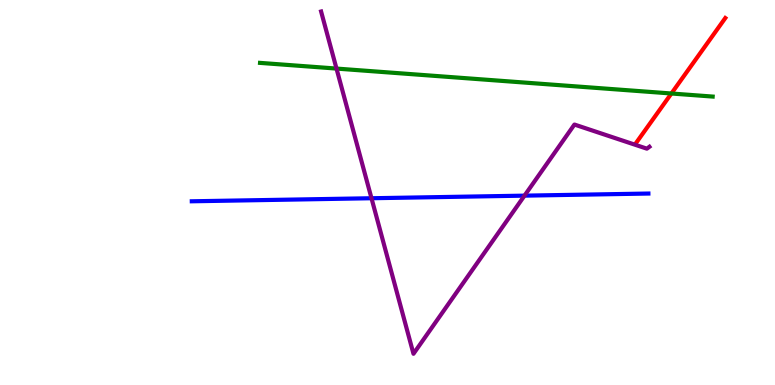[{'lines': ['blue', 'red'], 'intersections': []}, {'lines': ['green', 'red'], 'intersections': [{'x': 8.66, 'y': 7.57}]}, {'lines': ['purple', 'red'], 'intersections': []}, {'lines': ['blue', 'green'], 'intersections': []}, {'lines': ['blue', 'purple'], 'intersections': [{'x': 4.79, 'y': 4.85}, {'x': 6.77, 'y': 4.92}]}, {'lines': ['green', 'purple'], 'intersections': [{'x': 4.34, 'y': 8.22}]}]